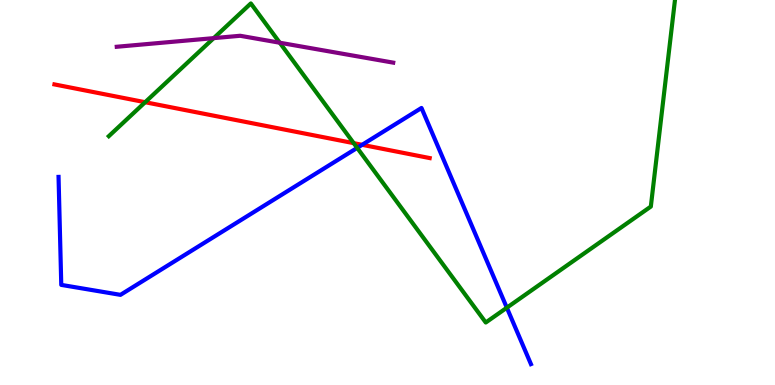[{'lines': ['blue', 'red'], 'intersections': [{'x': 4.67, 'y': 6.24}]}, {'lines': ['green', 'red'], 'intersections': [{'x': 1.87, 'y': 7.35}, {'x': 4.56, 'y': 6.28}]}, {'lines': ['purple', 'red'], 'intersections': []}, {'lines': ['blue', 'green'], 'intersections': [{'x': 4.61, 'y': 6.16}, {'x': 6.54, 'y': 2.01}]}, {'lines': ['blue', 'purple'], 'intersections': []}, {'lines': ['green', 'purple'], 'intersections': [{'x': 2.76, 'y': 9.01}, {'x': 3.61, 'y': 8.89}]}]